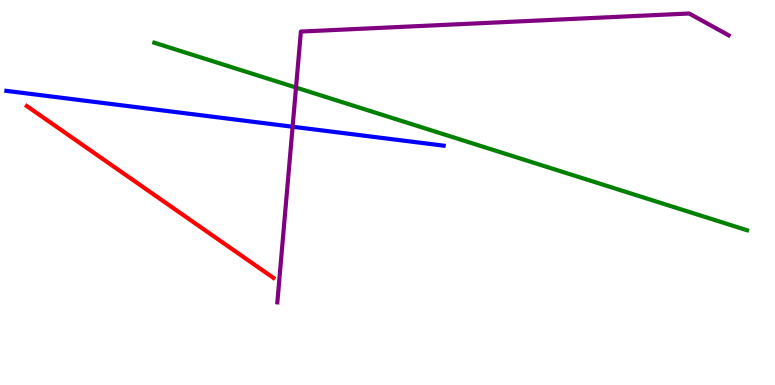[{'lines': ['blue', 'red'], 'intersections': []}, {'lines': ['green', 'red'], 'intersections': []}, {'lines': ['purple', 'red'], 'intersections': []}, {'lines': ['blue', 'green'], 'intersections': []}, {'lines': ['blue', 'purple'], 'intersections': [{'x': 3.78, 'y': 6.71}]}, {'lines': ['green', 'purple'], 'intersections': [{'x': 3.82, 'y': 7.73}]}]